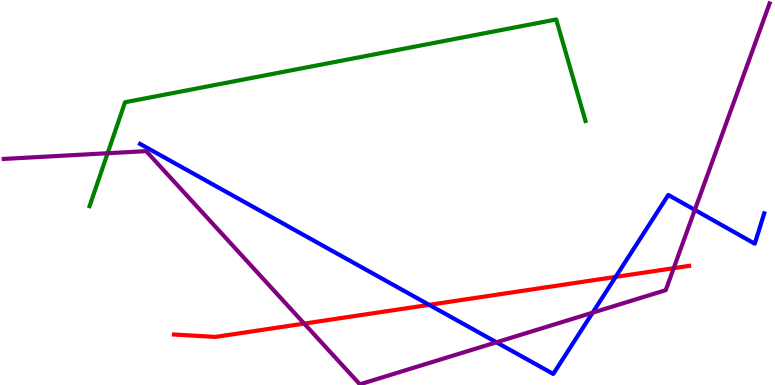[{'lines': ['blue', 'red'], 'intersections': [{'x': 5.54, 'y': 2.08}, {'x': 7.94, 'y': 2.81}]}, {'lines': ['green', 'red'], 'intersections': []}, {'lines': ['purple', 'red'], 'intersections': [{'x': 3.93, 'y': 1.59}, {'x': 8.69, 'y': 3.03}]}, {'lines': ['blue', 'green'], 'intersections': []}, {'lines': ['blue', 'purple'], 'intersections': [{'x': 6.41, 'y': 1.11}, {'x': 7.65, 'y': 1.88}, {'x': 8.97, 'y': 4.55}]}, {'lines': ['green', 'purple'], 'intersections': [{'x': 1.39, 'y': 6.02}]}]